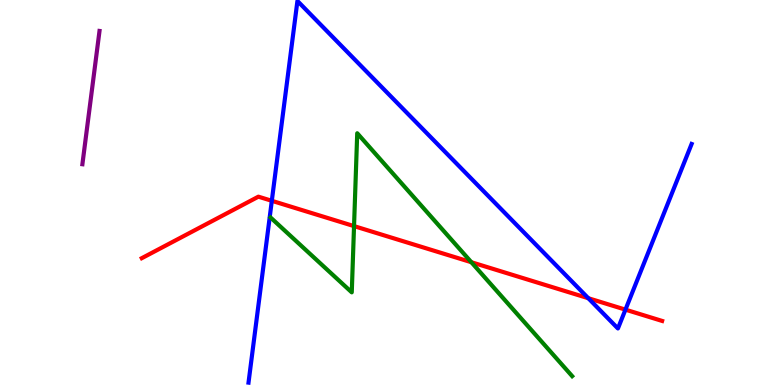[{'lines': ['blue', 'red'], 'intersections': [{'x': 3.51, 'y': 4.78}, {'x': 7.59, 'y': 2.25}, {'x': 8.07, 'y': 1.96}]}, {'lines': ['green', 'red'], 'intersections': [{'x': 4.57, 'y': 4.13}, {'x': 6.08, 'y': 3.19}]}, {'lines': ['purple', 'red'], 'intersections': []}, {'lines': ['blue', 'green'], 'intersections': []}, {'lines': ['blue', 'purple'], 'intersections': []}, {'lines': ['green', 'purple'], 'intersections': []}]